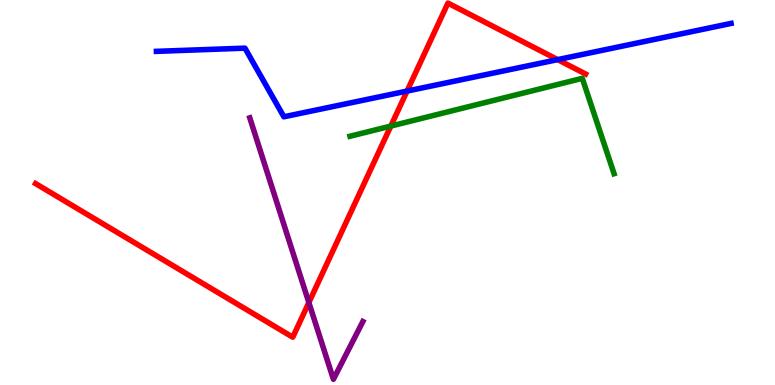[{'lines': ['blue', 'red'], 'intersections': [{'x': 5.25, 'y': 7.63}, {'x': 7.2, 'y': 8.45}]}, {'lines': ['green', 'red'], 'intersections': [{'x': 5.04, 'y': 6.73}]}, {'lines': ['purple', 'red'], 'intersections': [{'x': 3.99, 'y': 2.14}]}, {'lines': ['blue', 'green'], 'intersections': []}, {'lines': ['blue', 'purple'], 'intersections': []}, {'lines': ['green', 'purple'], 'intersections': []}]